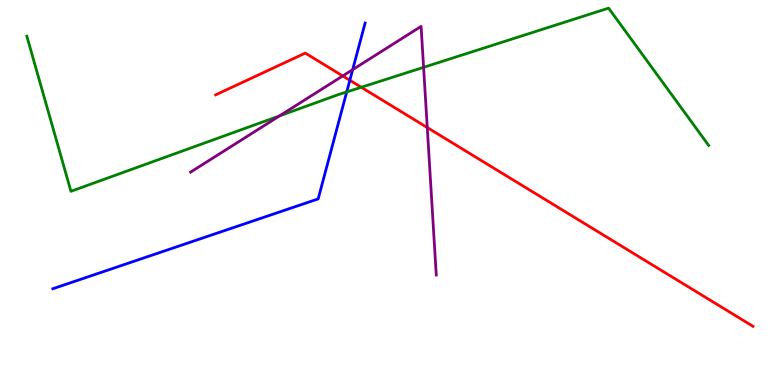[{'lines': ['blue', 'red'], 'intersections': [{'x': 4.51, 'y': 7.91}]}, {'lines': ['green', 'red'], 'intersections': [{'x': 4.66, 'y': 7.73}]}, {'lines': ['purple', 'red'], 'intersections': [{'x': 4.42, 'y': 8.03}, {'x': 5.51, 'y': 6.69}]}, {'lines': ['blue', 'green'], 'intersections': [{'x': 4.47, 'y': 7.61}]}, {'lines': ['blue', 'purple'], 'intersections': [{'x': 4.55, 'y': 8.19}]}, {'lines': ['green', 'purple'], 'intersections': [{'x': 3.61, 'y': 6.99}, {'x': 5.47, 'y': 8.25}]}]